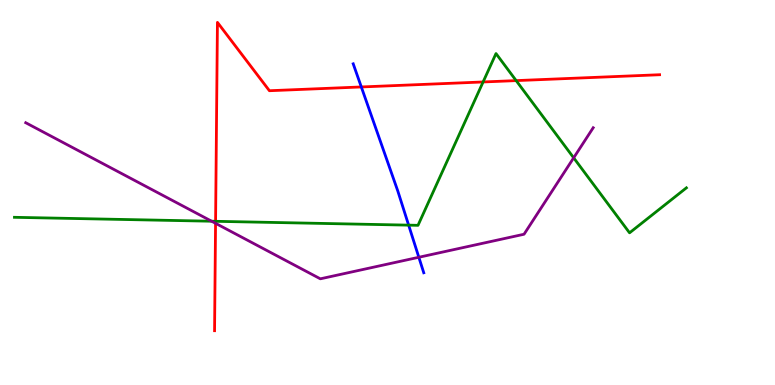[{'lines': ['blue', 'red'], 'intersections': [{'x': 4.66, 'y': 7.74}]}, {'lines': ['green', 'red'], 'intersections': [{'x': 2.78, 'y': 4.25}, {'x': 6.23, 'y': 7.87}, {'x': 6.66, 'y': 7.91}]}, {'lines': ['purple', 'red'], 'intersections': [{'x': 2.78, 'y': 4.2}]}, {'lines': ['blue', 'green'], 'intersections': [{'x': 5.27, 'y': 4.15}]}, {'lines': ['blue', 'purple'], 'intersections': [{'x': 5.4, 'y': 3.32}]}, {'lines': ['green', 'purple'], 'intersections': [{'x': 2.73, 'y': 4.25}, {'x': 7.4, 'y': 5.9}]}]